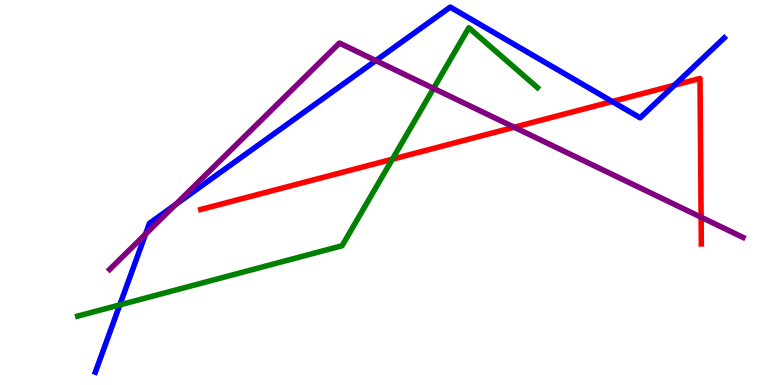[{'lines': ['blue', 'red'], 'intersections': [{'x': 7.9, 'y': 7.36}, {'x': 8.7, 'y': 7.79}]}, {'lines': ['green', 'red'], 'intersections': [{'x': 5.06, 'y': 5.86}]}, {'lines': ['purple', 'red'], 'intersections': [{'x': 6.64, 'y': 6.7}, {'x': 9.05, 'y': 4.36}]}, {'lines': ['blue', 'green'], 'intersections': [{'x': 1.55, 'y': 2.08}]}, {'lines': ['blue', 'purple'], 'intersections': [{'x': 1.88, 'y': 3.92}, {'x': 2.26, 'y': 4.69}, {'x': 4.85, 'y': 8.43}]}, {'lines': ['green', 'purple'], 'intersections': [{'x': 5.59, 'y': 7.7}]}]